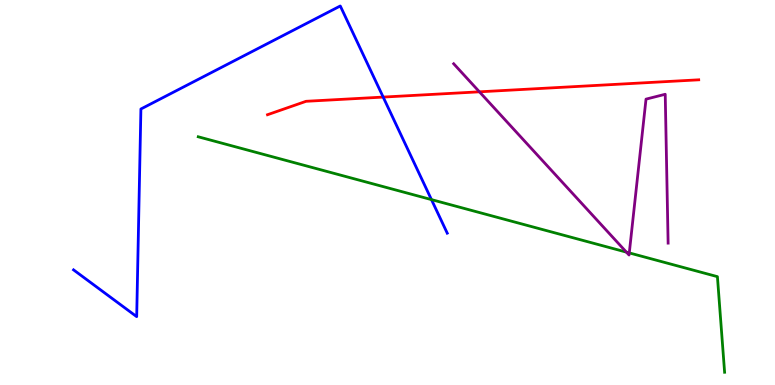[{'lines': ['blue', 'red'], 'intersections': [{'x': 4.94, 'y': 7.48}]}, {'lines': ['green', 'red'], 'intersections': []}, {'lines': ['purple', 'red'], 'intersections': [{'x': 6.19, 'y': 7.62}]}, {'lines': ['blue', 'green'], 'intersections': [{'x': 5.57, 'y': 4.82}]}, {'lines': ['blue', 'purple'], 'intersections': []}, {'lines': ['green', 'purple'], 'intersections': [{'x': 8.08, 'y': 3.45}, {'x': 8.12, 'y': 3.43}]}]